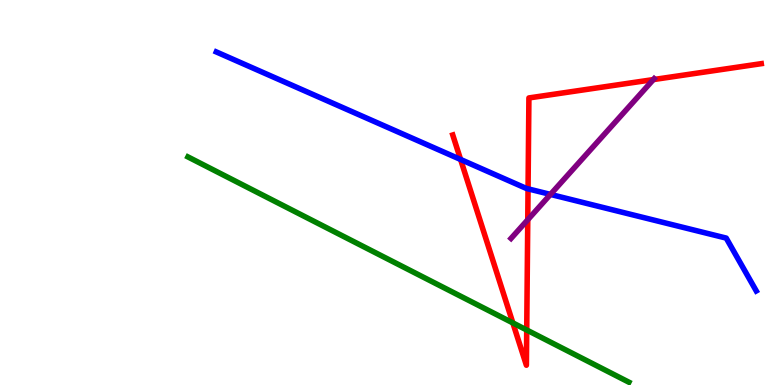[{'lines': ['blue', 'red'], 'intersections': [{'x': 5.94, 'y': 5.86}, {'x': 6.81, 'y': 5.09}]}, {'lines': ['green', 'red'], 'intersections': [{'x': 6.62, 'y': 1.61}, {'x': 6.8, 'y': 1.43}]}, {'lines': ['purple', 'red'], 'intersections': [{'x': 6.81, 'y': 4.29}, {'x': 8.43, 'y': 7.93}]}, {'lines': ['blue', 'green'], 'intersections': []}, {'lines': ['blue', 'purple'], 'intersections': [{'x': 7.1, 'y': 4.95}]}, {'lines': ['green', 'purple'], 'intersections': []}]